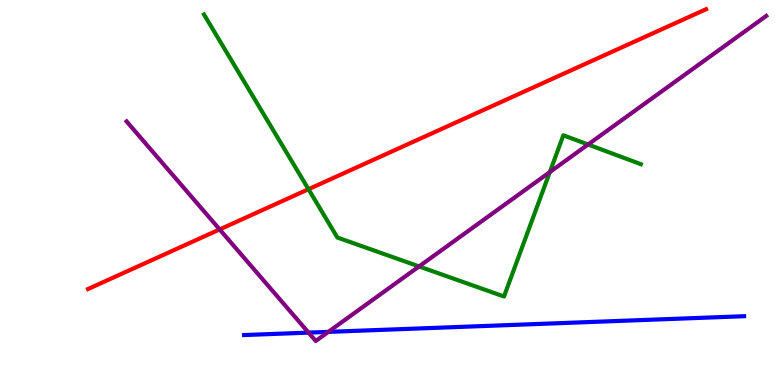[{'lines': ['blue', 'red'], 'intersections': []}, {'lines': ['green', 'red'], 'intersections': [{'x': 3.98, 'y': 5.09}]}, {'lines': ['purple', 'red'], 'intersections': [{'x': 2.83, 'y': 4.04}]}, {'lines': ['blue', 'green'], 'intersections': []}, {'lines': ['blue', 'purple'], 'intersections': [{'x': 3.98, 'y': 1.36}, {'x': 4.24, 'y': 1.38}]}, {'lines': ['green', 'purple'], 'intersections': [{'x': 5.41, 'y': 3.08}, {'x': 7.09, 'y': 5.53}, {'x': 7.59, 'y': 6.25}]}]